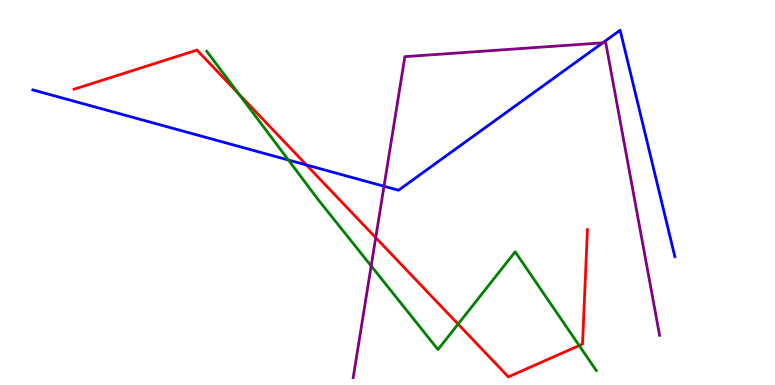[{'lines': ['blue', 'red'], 'intersections': [{'x': 3.95, 'y': 5.72}]}, {'lines': ['green', 'red'], 'intersections': [{'x': 3.08, 'y': 7.56}, {'x': 5.91, 'y': 1.58}, {'x': 7.47, 'y': 1.02}]}, {'lines': ['purple', 'red'], 'intersections': [{'x': 4.85, 'y': 3.83}]}, {'lines': ['blue', 'green'], 'intersections': [{'x': 3.72, 'y': 5.84}]}, {'lines': ['blue', 'purple'], 'intersections': [{'x': 4.95, 'y': 5.16}, {'x': 7.78, 'y': 8.89}]}, {'lines': ['green', 'purple'], 'intersections': [{'x': 4.79, 'y': 3.09}]}]